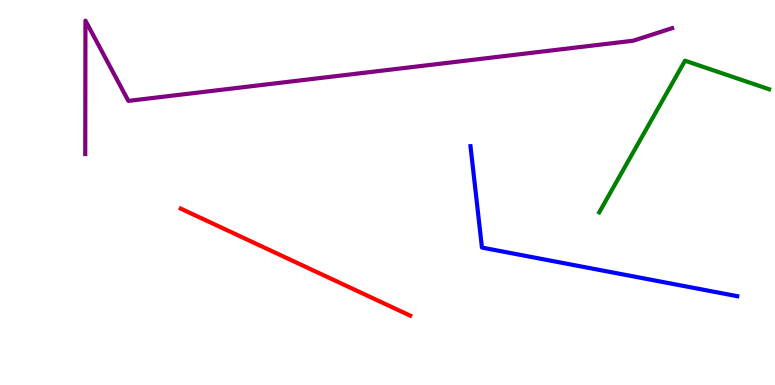[{'lines': ['blue', 'red'], 'intersections': []}, {'lines': ['green', 'red'], 'intersections': []}, {'lines': ['purple', 'red'], 'intersections': []}, {'lines': ['blue', 'green'], 'intersections': []}, {'lines': ['blue', 'purple'], 'intersections': []}, {'lines': ['green', 'purple'], 'intersections': []}]